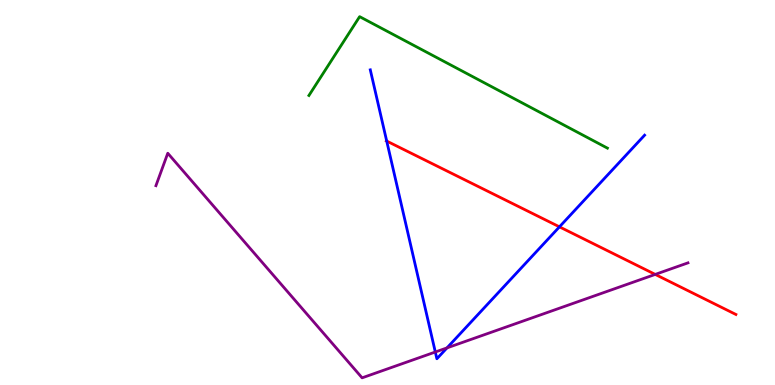[{'lines': ['blue', 'red'], 'intersections': [{'x': 4.99, 'y': 6.34}, {'x': 7.22, 'y': 4.11}]}, {'lines': ['green', 'red'], 'intersections': []}, {'lines': ['purple', 'red'], 'intersections': [{'x': 8.45, 'y': 2.87}]}, {'lines': ['blue', 'green'], 'intersections': []}, {'lines': ['blue', 'purple'], 'intersections': [{'x': 5.62, 'y': 0.857}, {'x': 5.77, 'y': 0.964}]}, {'lines': ['green', 'purple'], 'intersections': []}]